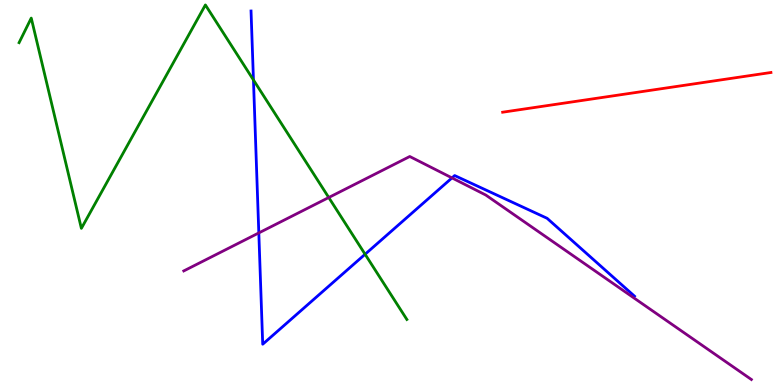[{'lines': ['blue', 'red'], 'intersections': []}, {'lines': ['green', 'red'], 'intersections': []}, {'lines': ['purple', 'red'], 'intersections': []}, {'lines': ['blue', 'green'], 'intersections': [{'x': 3.27, 'y': 7.92}, {'x': 4.71, 'y': 3.4}]}, {'lines': ['blue', 'purple'], 'intersections': [{'x': 3.34, 'y': 3.95}, {'x': 5.83, 'y': 5.38}]}, {'lines': ['green', 'purple'], 'intersections': [{'x': 4.24, 'y': 4.87}]}]